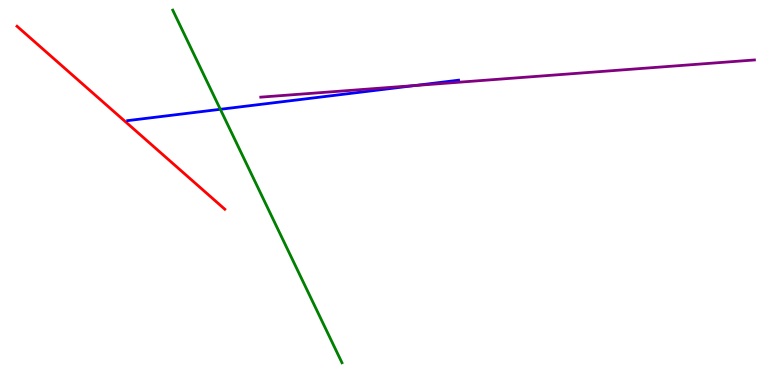[{'lines': ['blue', 'red'], 'intersections': []}, {'lines': ['green', 'red'], 'intersections': []}, {'lines': ['purple', 'red'], 'intersections': []}, {'lines': ['blue', 'green'], 'intersections': [{'x': 2.84, 'y': 7.16}]}, {'lines': ['blue', 'purple'], 'intersections': [{'x': 5.35, 'y': 7.78}]}, {'lines': ['green', 'purple'], 'intersections': []}]